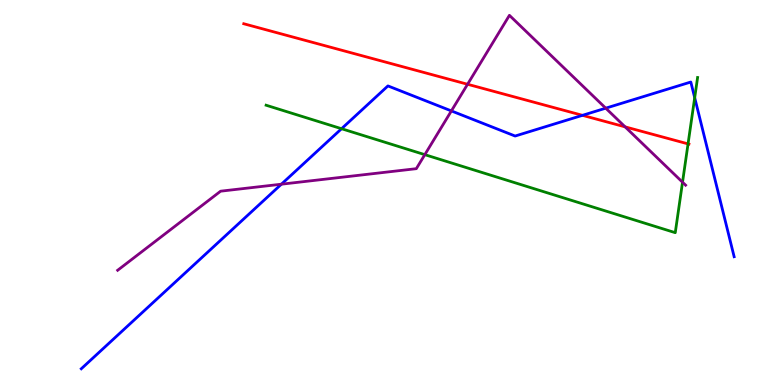[{'lines': ['blue', 'red'], 'intersections': [{'x': 7.52, 'y': 7.0}]}, {'lines': ['green', 'red'], 'intersections': [{'x': 8.88, 'y': 6.26}]}, {'lines': ['purple', 'red'], 'intersections': [{'x': 6.03, 'y': 7.81}, {'x': 8.07, 'y': 6.7}]}, {'lines': ['blue', 'green'], 'intersections': [{'x': 4.41, 'y': 6.66}, {'x': 8.96, 'y': 7.46}]}, {'lines': ['blue', 'purple'], 'intersections': [{'x': 3.63, 'y': 5.22}, {'x': 5.82, 'y': 7.12}, {'x': 7.82, 'y': 7.19}]}, {'lines': ['green', 'purple'], 'intersections': [{'x': 5.48, 'y': 5.98}, {'x': 8.81, 'y': 5.27}]}]